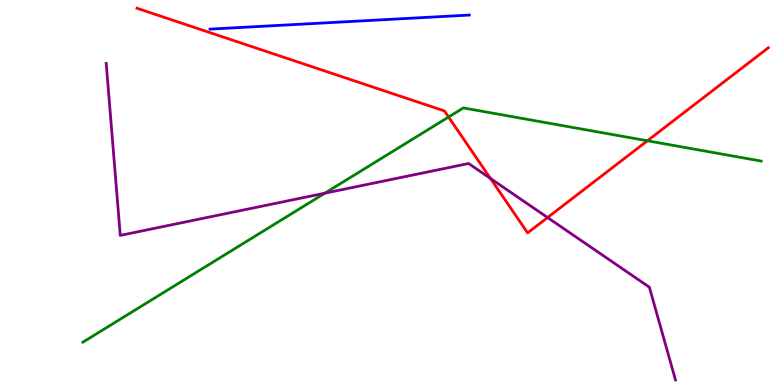[{'lines': ['blue', 'red'], 'intersections': []}, {'lines': ['green', 'red'], 'intersections': [{'x': 5.79, 'y': 6.96}, {'x': 8.35, 'y': 6.34}]}, {'lines': ['purple', 'red'], 'intersections': [{'x': 6.33, 'y': 5.36}, {'x': 7.07, 'y': 4.35}]}, {'lines': ['blue', 'green'], 'intersections': []}, {'lines': ['blue', 'purple'], 'intersections': []}, {'lines': ['green', 'purple'], 'intersections': [{'x': 4.19, 'y': 4.98}]}]